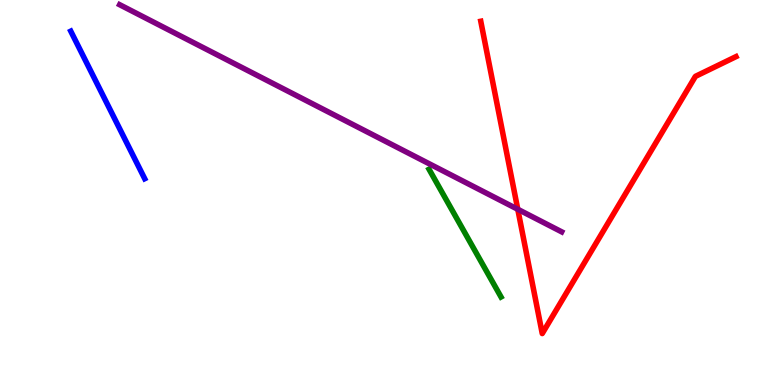[{'lines': ['blue', 'red'], 'intersections': []}, {'lines': ['green', 'red'], 'intersections': []}, {'lines': ['purple', 'red'], 'intersections': [{'x': 6.68, 'y': 4.56}]}, {'lines': ['blue', 'green'], 'intersections': []}, {'lines': ['blue', 'purple'], 'intersections': []}, {'lines': ['green', 'purple'], 'intersections': []}]